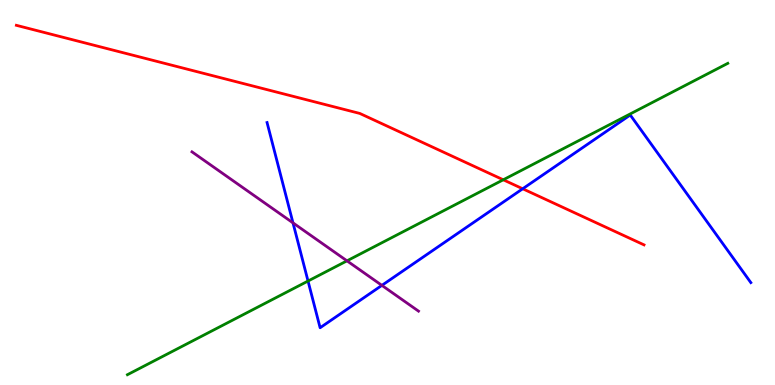[{'lines': ['blue', 'red'], 'intersections': [{'x': 6.74, 'y': 5.1}]}, {'lines': ['green', 'red'], 'intersections': [{'x': 6.49, 'y': 5.33}]}, {'lines': ['purple', 'red'], 'intersections': []}, {'lines': ['blue', 'green'], 'intersections': [{'x': 3.97, 'y': 2.7}]}, {'lines': ['blue', 'purple'], 'intersections': [{'x': 3.78, 'y': 4.21}, {'x': 4.93, 'y': 2.59}]}, {'lines': ['green', 'purple'], 'intersections': [{'x': 4.48, 'y': 3.22}]}]